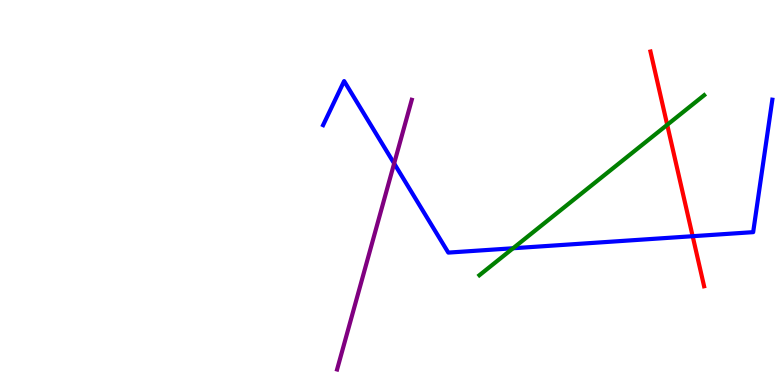[{'lines': ['blue', 'red'], 'intersections': [{'x': 8.94, 'y': 3.86}]}, {'lines': ['green', 'red'], 'intersections': [{'x': 8.61, 'y': 6.76}]}, {'lines': ['purple', 'red'], 'intersections': []}, {'lines': ['blue', 'green'], 'intersections': [{'x': 6.62, 'y': 3.55}]}, {'lines': ['blue', 'purple'], 'intersections': [{'x': 5.09, 'y': 5.75}]}, {'lines': ['green', 'purple'], 'intersections': []}]